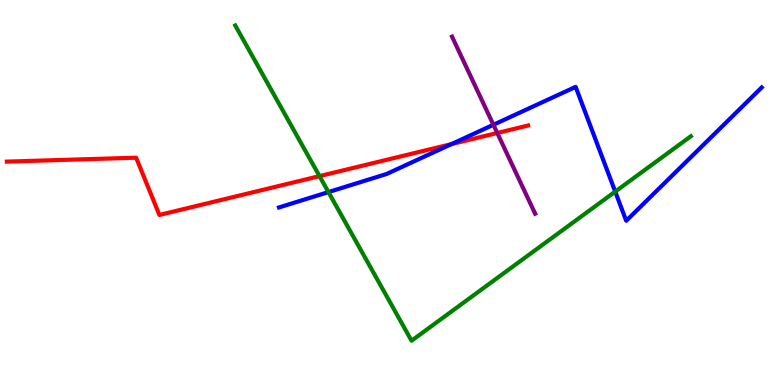[{'lines': ['blue', 'red'], 'intersections': [{'x': 5.83, 'y': 6.26}]}, {'lines': ['green', 'red'], 'intersections': [{'x': 4.12, 'y': 5.43}]}, {'lines': ['purple', 'red'], 'intersections': [{'x': 6.42, 'y': 6.55}]}, {'lines': ['blue', 'green'], 'intersections': [{'x': 4.24, 'y': 5.01}, {'x': 7.94, 'y': 5.02}]}, {'lines': ['blue', 'purple'], 'intersections': [{'x': 6.37, 'y': 6.76}]}, {'lines': ['green', 'purple'], 'intersections': []}]